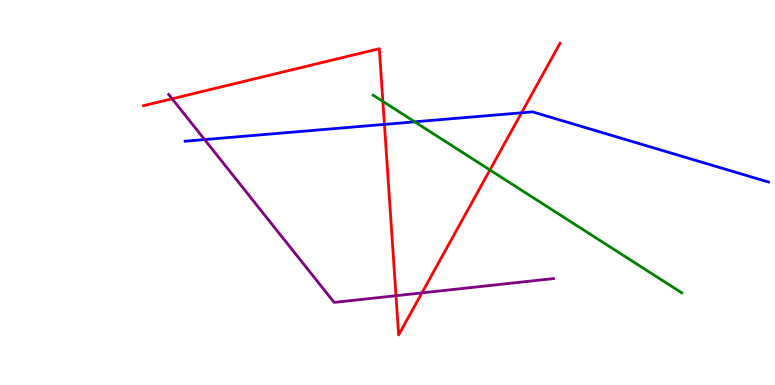[{'lines': ['blue', 'red'], 'intersections': [{'x': 4.96, 'y': 6.77}, {'x': 6.73, 'y': 7.07}]}, {'lines': ['green', 'red'], 'intersections': [{'x': 4.94, 'y': 7.37}, {'x': 6.32, 'y': 5.59}]}, {'lines': ['purple', 'red'], 'intersections': [{'x': 2.22, 'y': 7.43}, {'x': 5.11, 'y': 2.32}, {'x': 5.44, 'y': 2.39}]}, {'lines': ['blue', 'green'], 'intersections': [{'x': 5.35, 'y': 6.84}]}, {'lines': ['blue', 'purple'], 'intersections': [{'x': 2.64, 'y': 6.37}]}, {'lines': ['green', 'purple'], 'intersections': []}]